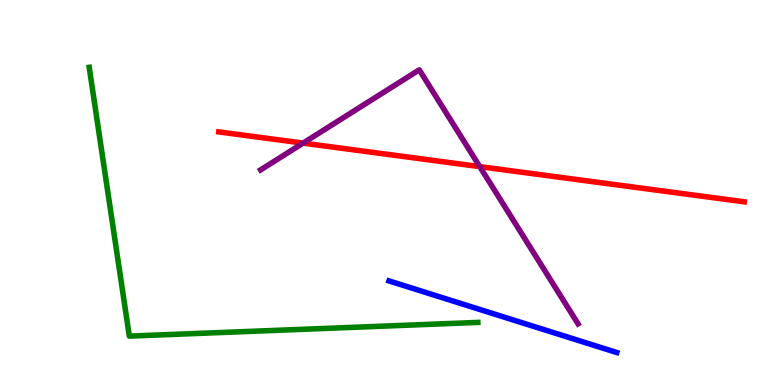[{'lines': ['blue', 'red'], 'intersections': []}, {'lines': ['green', 'red'], 'intersections': []}, {'lines': ['purple', 'red'], 'intersections': [{'x': 3.91, 'y': 6.28}, {'x': 6.19, 'y': 5.67}]}, {'lines': ['blue', 'green'], 'intersections': []}, {'lines': ['blue', 'purple'], 'intersections': []}, {'lines': ['green', 'purple'], 'intersections': []}]